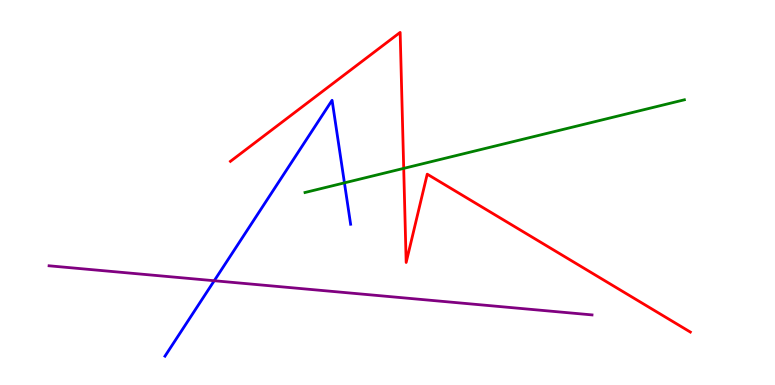[{'lines': ['blue', 'red'], 'intersections': []}, {'lines': ['green', 'red'], 'intersections': [{'x': 5.21, 'y': 5.63}]}, {'lines': ['purple', 'red'], 'intersections': []}, {'lines': ['blue', 'green'], 'intersections': [{'x': 4.44, 'y': 5.25}]}, {'lines': ['blue', 'purple'], 'intersections': [{'x': 2.76, 'y': 2.71}]}, {'lines': ['green', 'purple'], 'intersections': []}]